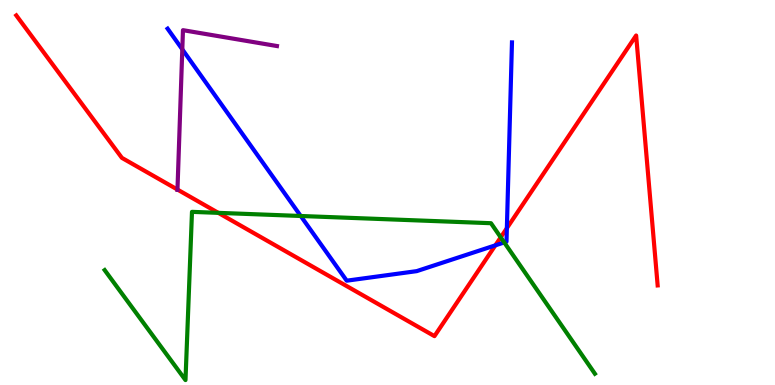[{'lines': ['blue', 'red'], 'intersections': [{'x': 6.39, 'y': 3.63}, {'x': 6.54, 'y': 4.07}]}, {'lines': ['green', 'red'], 'intersections': [{'x': 2.82, 'y': 4.47}, {'x': 6.46, 'y': 3.84}]}, {'lines': ['purple', 'red'], 'intersections': [{'x': 2.29, 'y': 5.08}]}, {'lines': ['blue', 'green'], 'intersections': [{'x': 3.88, 'y': 4.39}, {'x': 6.51, 'y': 3.7}]}, {'lines': ['blue', 'purple'], 'intersections': [{'x': 2.35, 'y': 8.72}]}, {'lines': ['green', 'purple'], 'intersections': []}]